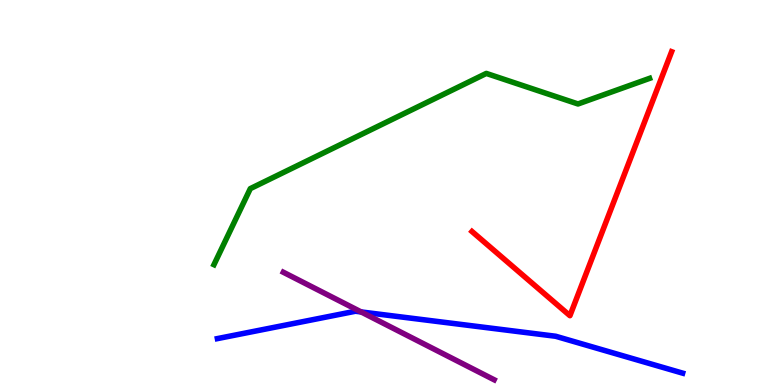[{'lines': ['blue', 'red'], 'intersections': []}, {'lines': ['green', 'red'], 'intersections': []}, {'lines': ['purple', 'red'], 'intersections': []}, {'lines': ['blue', 'green'], 'intersections': []}, {'lines': ['blue', 'purple'], 'intersections': [{'x': 4.66, 'y': 1.9}]}, {'lines': ['green', 'purple'], 'intersections': []}]